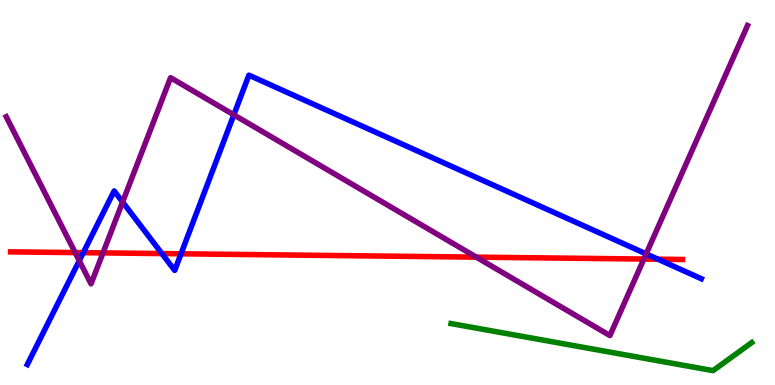[{'lines': ['blue', 'red'], 'intersections': [{'x': 1.07, 'y': 3.44}, {'x': 2.09, 'y': 3.41}, {'x': 2.34, 'y': 3.41}, {'x': 8.49, 'y': 3.27}]}, {'lines': ['green', 'red'], 'intersections': []}, {'lines': ['purple', 'red'], 'intersections': [{'x': 0.97, 'y': 3.44}, {'x': 1.33, 'y': 3.43}, {'x': 6.15, 'y': 3.32}, {'x': 8.31, 'y': 3.27}]}, {'lines': ['blue', 'green'], 'intersections': []}, {'lines': ['blue', 'purple'], 'intersections': [{'x': 1.02, 'y': 3.23}, {'x': 1.58, 'y': 4.75}, {'x': 3.02, 'y': 7.02}, {'x': 8.34, 'y': 3.41}]}, {'lines': ['green', 'purple'], 'intersections': []}]